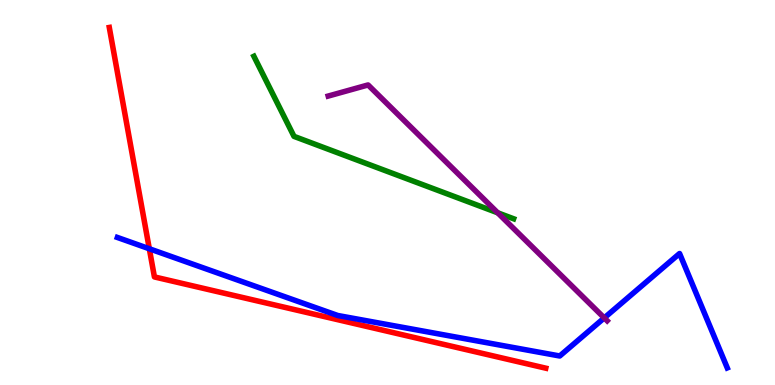[{'lines': ['blue', 'red'], 'intersections': [{'x': 1.93, 'y': 3.54}]}, {'lines': ['green', 'red'], 'intersections': []}, {'lines': ['purple', 'red'], 'intersections': []}, {'lines': ['blue', 'green'], 'intersections': []}, {'lines': ['blue', 'purple'], 'intersections': [{'x': 7.8, 'y': 1.74}]}, {'lines': ['green', 'purple'], 'intersections': [{'x': 6.42, 'y': 4.47}]}]